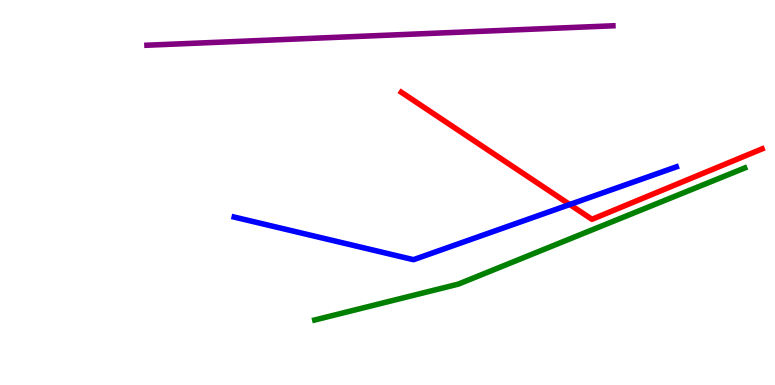[{'lines': ['blue', 'red'], 'intersections': [{'x': 7.35, 'y': 4.69}]}, {'lines': ['green', 'red'], 'intersections': []}, {'lines': ['purple', 'red'], 'intersections': []}, {'lines': ['blue', 'green'], 'intersections': []}, {'lines': ['blue', 'purple'], 'intersections': []}, {'lines': ['green', 'purple'], 'intersections': []}]